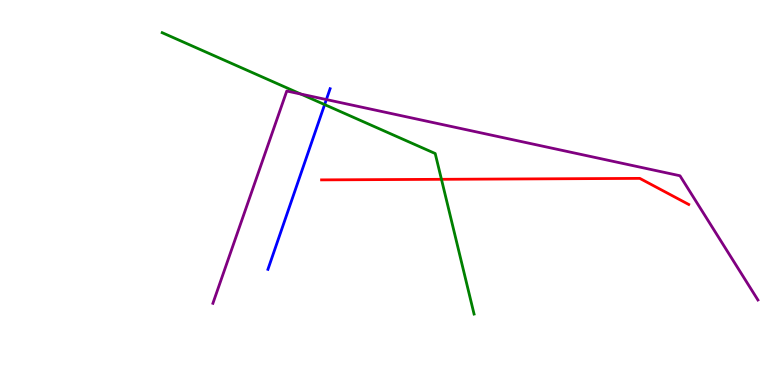[{'lines': ['blue', 'red'], 'intersections': []}, {'lines': ['green', 'red'], 'intersections': [{'x': 5.7, 'y': 5.34}]}, {'lines': ['purple', 'red'], 'intersections': []}, {'lines': ['blue', 'green'], 'intersections': [{'x': 4.19, 'y': 7.28}]}, {'lines': ['blue', 'purple'], 'intersections': [{'x': 4.21, 'y': 7.41}]}, {'lines': ['green', 'purple'], 'intersections': [{'x': 3.88, 'y': 7.56}]}]